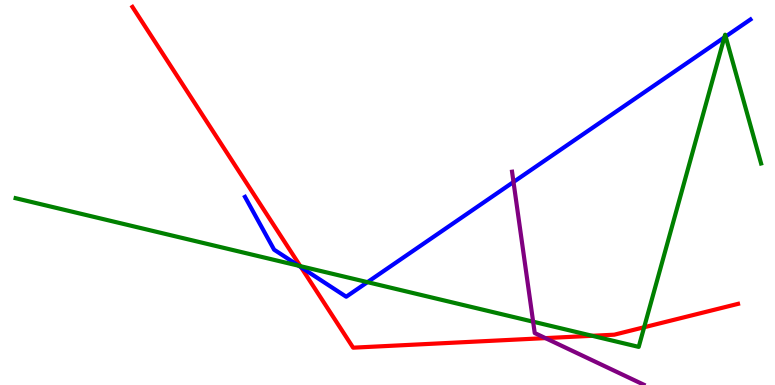[{'lines': ['blue', 'red'], 'intersections': [{'x': 3.88, 'y': 3.06}]}, {'lines': ['green', 'red'], 'intersections': [{'x': 3.88, 'y': 3.09}, {'x': 7.64, 'y': 1.28}, {'x': 8.31, 'y': 1.5}]}, {'lines': ['purple', 'red'], 'intersections': [{'x': 7.04, 'y': 1.22}]}, {'lines': ['blue', 'green'], 'intersections': [{'x': 3.85, 'y': 3.1}, {'x': 4.74, 'y': 2.67}, {'x': 9.35, 'y': 9.03}, {'x': 9.36, 'y': 9.05}]}, {'lines': ['blue', 'purple'], 'intersections': [{'x': 6.63, 'y': 5.27}]}, {'lines': ['green', 'purple'], 'intersections': [{'x': 6.88, 'y': 1.64}]}]